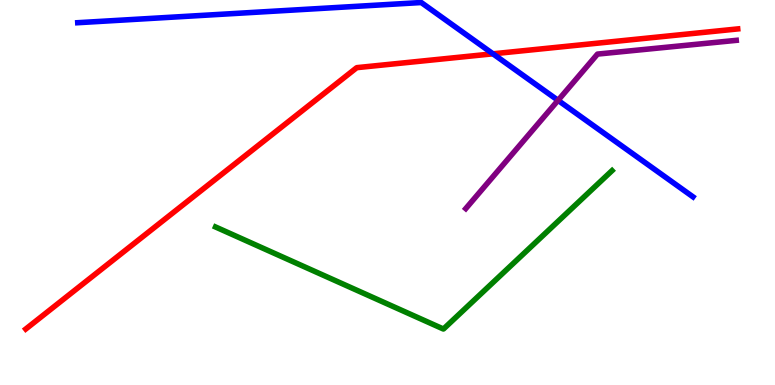[{'lines': ['blue', 'red'], 'intersections': [{'x': 6.36, 'y': 8.6}]}, {'lines': ['green', 'red'], 'intersections': []}, {'lines': ['purple', 'red'], 'intersections': []}, {'lines': ['blue', 'green'], 'intersections': []}, {'lines': ['blue', 'purple'], 'intersections': [{'x': 7.2, 'y': 7.39}]}, {'lines': ['green', 'purple'], 'intersections': []}]